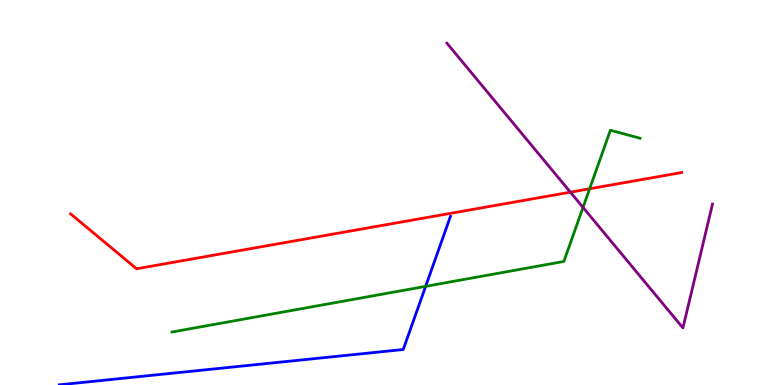[{'lines': ['blue', 'red'], 'intersections': []}, {'lines': ['green', 'red'], 'intersections': [{'x': 7.61, 'y': 5.1}]}, {'lines': ['purple', 'red'], 'intersections': [{'x': 7.36, 'y': 5.01}]}, {'lines': ['blue', 'green'], 'intersections': [{'x': 5.49, 'y': 2.56}]}, {'lines': ['blue', 'purple'], 'intersections': []}, {'lines': ['green', 'purple'], 'intersections': [{'x': 7.52, 'y': 4.61}]}]